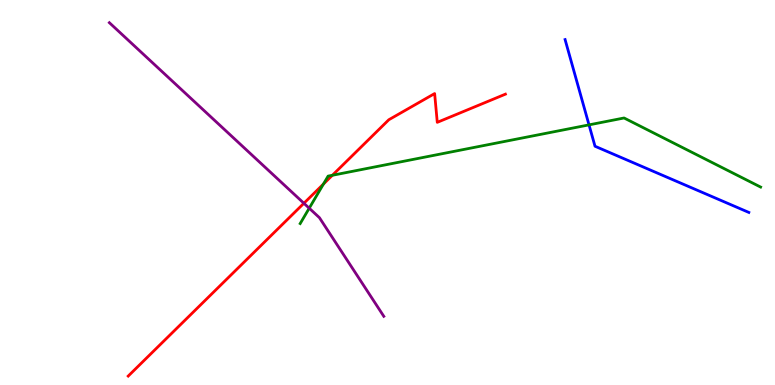[{'lines': ['blue', 'red'], 'intersections': []}, {'lines': ['green', 'red'], 'intersections': [{'x': 4.17, 'y': 5.22}, {'x': 4.29, 'y': 5.45}]}, {'lines': ['purple', 'red'], 'intersections': [{'x': 3.92, 'y': 4.72}]}, {'lines': ['blue', 'green'], 'intersections': [{'x': 7.6, 'y': 6.76}]}, {'lines': ['blue', 'purple'], 'intersections': []}, {'lines': ['green', 'purple'], 'intersections': [{'x': 3.99, 'y': 4.59}]}]